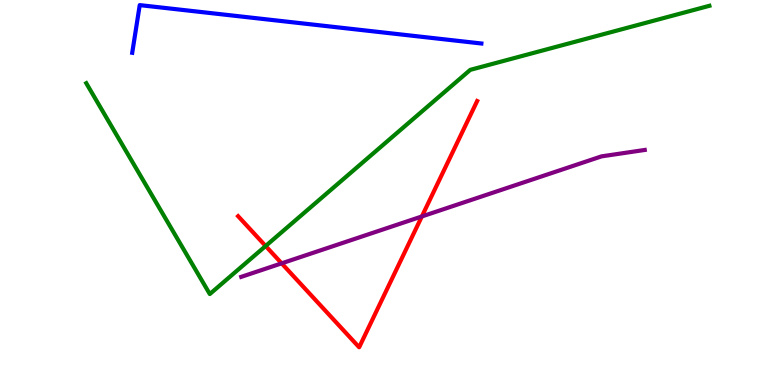[{'lines': ['blue', 'red'], 'intersections': []}, {'lines': ['green', 'red'], 'intersections': [{'x': 3.43, 'y': 3.61}]}, {'lines': ['purple', 'red'], 'intersections': [{'x': 3.63, 'y': 3.16}, {'x': 5.44, 'y': 4.38}]}, {'lines': ['blue', 'green'], 'intersections': []}, {'lines': ['blue', 'purple'], 'intersections': []}, {'lines': ['green', 'purple'], 'intersections': []}]